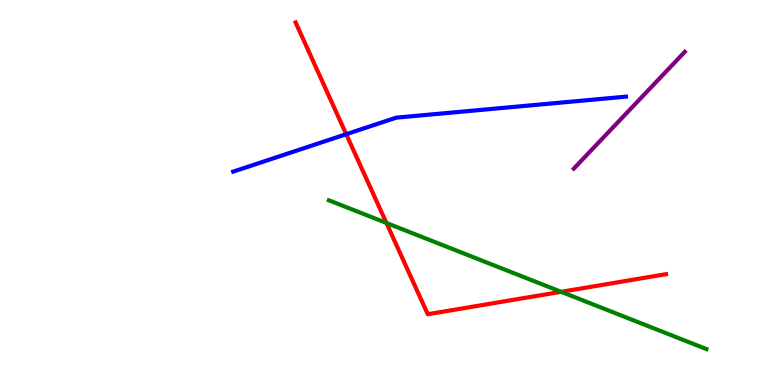[{'lines': ['blue', 'red'], 'intersections': [{'x': 4.47, 'y': 6.51}]}, {'lines': ['green', 'red'], 'intersections': [{'x': 4.99, 'y': 4.21}, {'x': 7.24, 'y': 2.42}]}, {'lines': ['purple', 'red'], 'intersections': []}, {'lines': ['blue', 'green'], 'intersections': []}, {'lines': ['blue', 'purple'], 'intersections': []}, {'lines': ['green', 'purple'], 'intersections': []}]